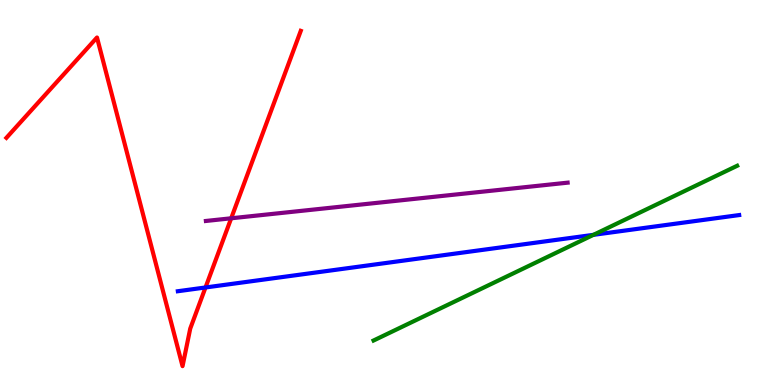[{'lines': ['blue', 'red'], 'intersections': [{'x': 2.65, 'y': 2.53}]}, {'lines': ['green', 'red'], 'intersections': []}, {'lines': ['purple', 'red'], 'intersections': [{'x': 2.98, 'y': 4.33}]}, {'lines': ['blue', 'green'], 'intersections': [{'x': 7.66, 'y': 3.9}]}, {'lines': ['blue', 'purple'], 'intersections': []}, {'lines': ['green', 'purple'], 'intersections': []}]